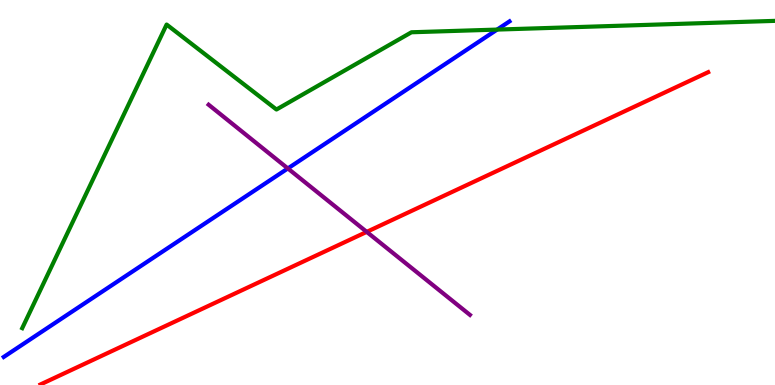[{'lines': ['blue', 'red'], 'intersections': []}, {'lines': ['green', 'red'], 'intersections': []}, {'lines': ['purple', 'red'], 'intersections': [{'x': 4.73, 'y': 3.98}]}, {'lines': ['blue', 'green'], 'intersections': [{'x': 6.41, 'y': 9.23}]}, {'lines': ['blue', 'purple'], 'intersections': [{'x': 3.71, 'y': 5.62}]}, {'lines': ['green', 'purple'], 'intersections': []}]